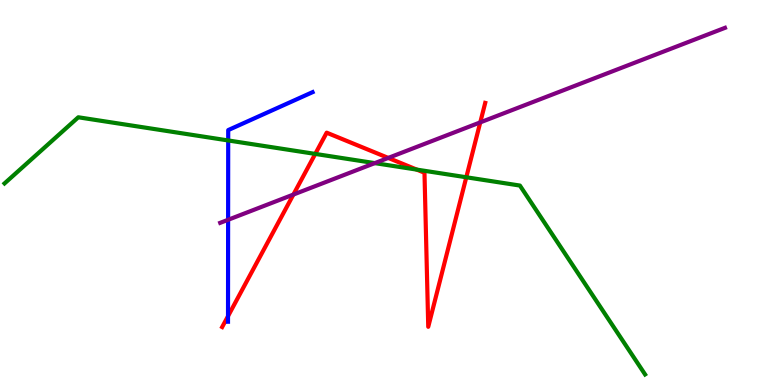[{'lines': ['blue', 'red'], 'intersections': [{'x': 2.94, 'y': 1.79}]}, {'lines': ['green', 'red'], 'intersections': [{'x': 4.07, 'y': 6.0}, {'x': 5.38, 'y': 5.59}, {'x': 6.02, 'y': 5.4}]}, {'lines': ['purple', 'red'], 'intersections': [{'x': 3.79, 'y': 4.95}, {'x': 5.01, 'y': 5.9}, {'x': 6.2, 'y': 6.82}]}, {'lines': ['blue', 'green'], 'intersections': [{'x': 2.94, 'y': 6.35}]}, {'lines': ['blue', 'purple'], 'intersections': [{'x': 2.94, 'y': 4.29}]}, {'lines': ['green', 'purple'], 'intersections': [{'x': 4.84, 'y': 5.76}]}]